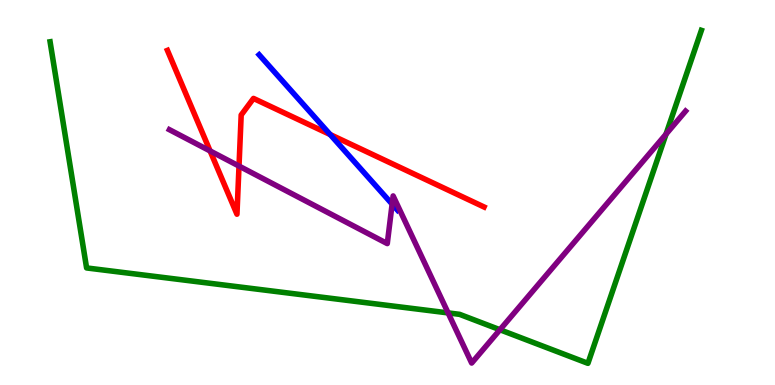[{'lines': ['blue', 'red'], 'intersections': [{'x': 4.26, 'y': 6.51}]}, {'lines': ['green', 'red'], 'intersections': []}, {'lines': ['purple', 'red'], 'intersections': [{'x': 2.71, 'y': 6.08}, {'x': 3.08, 'y': 5.69}]}, {'lines': ['blue', 'green'], 'intersections': []}, {'lines': ['blue', 'purple'], 'intersections': [{'x': 5.06, 'y': 4.7}]}, {'lines': ['green', 'purple'], 'intersections': [{'x': 5.78, 'y': 1.87}, {'x': 6.45, 'y': 1.44}, {'x': 8.59, 'y': 6.52}]}]